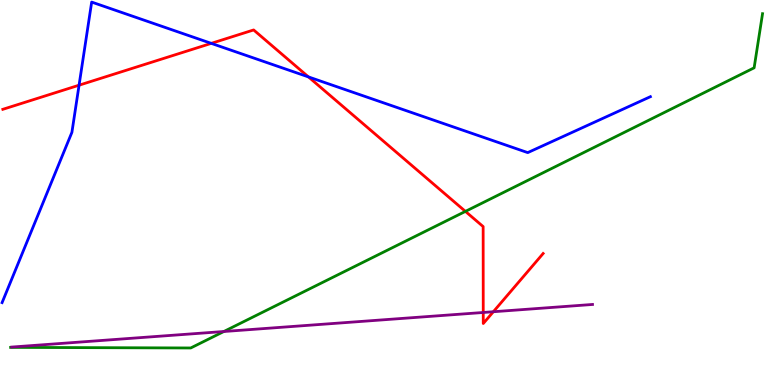[{'lines': ['blue', 'red'], 'intersections': [{'x': 1.02, 'y': 7.79}, {'x': 2.73, 'y': 8.87}, {'x': 3.98, 'y': 8.0}]}, {'lines': ['green', 'red'], 'intersections': [{'x': 6.01, 'y': 4.51}]}, {'lines': ['purple', 'red'], 'intersections': [{'x': 6.24, 'y': 1.88}, {'x': 6.37, 'y': 1.9}]}, {'lines': ['blue', 'green'], 'intersections': []}, {'lines': ['blue', 'purple'], 'intersections': []}, {'lines': ['green', 'purple'], 'intersections': [{'x': 2.89, 'y': 1.39}]}]